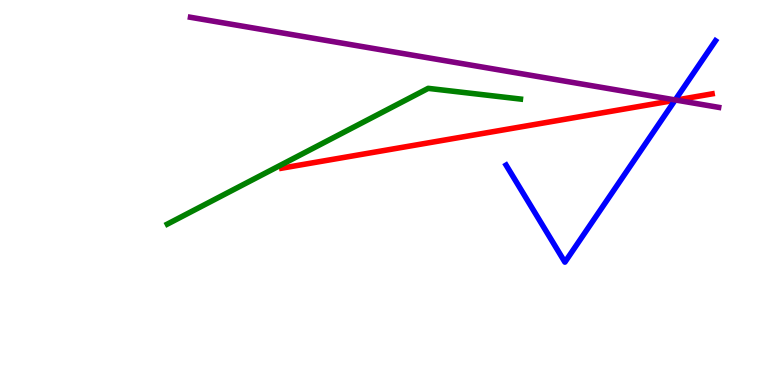[{'lines': ['blue', 'red'], 'intersections': [{'x': 8.71, 'y': 7.4}]}, {'lines': ['green', 'red'], 'intersections': []}, {'lines': ['purple', 'red'], 'intersections': [{'x': 8.72, 'y': 7.4}]}, {'lines': ['blue', 'green'], 'intersections': []}, {'lines': ['blue', 'purple'], 'intersections': [{'x': 8.71, 'y': 7.4}]}, {'lines': ['green', 'purple'], 'intersections': []}]